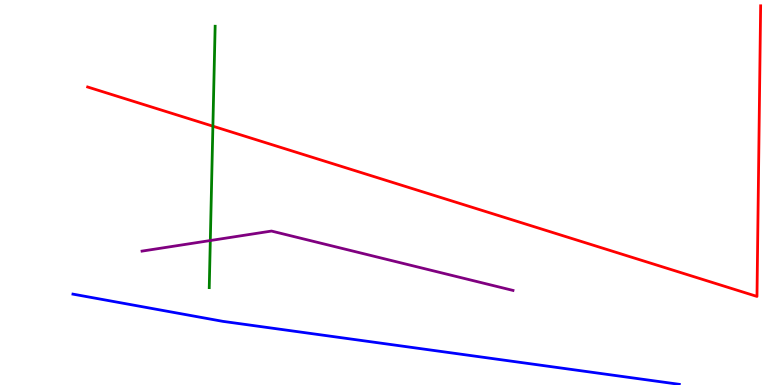[{'lines': ['blue', 'red'], 'intersections': []}, {'lines': ['green', 'red'], 'intersections': [{'x': 2.75, 'y': 6.72}]}, {'lines': ['purple', 'red'], 'intersections': []}, {'lines': ['blue', 'green'], 'intersections': []}, {'lines': ['blue', 'purple'], 'intersections': []}, {'lines': ['green', 'purple'], 'intersections': [{'x': 2.71, 'y': 3.75}]}]